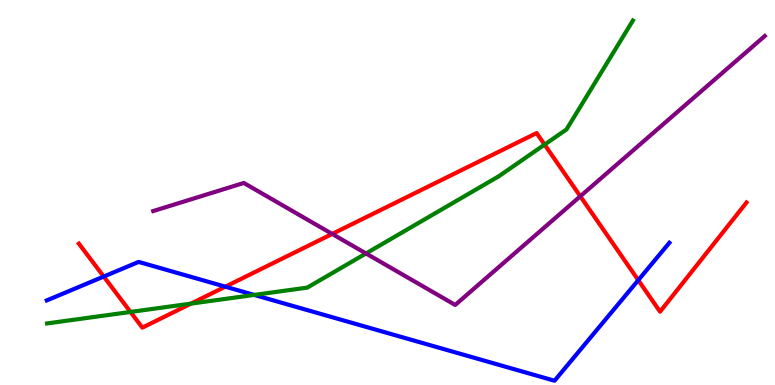[{'lines': ['blue', 'red'], 'intersections': [{'x': 1.34, 'y': 2.82}, {'x': 2.91, 'y': 2.55}, {'x': 8.24, 'y': 2.72}]}, {'lines': ['green', 'red'], 'intersections': [{'x': 1.68, 'y': 1.9}, {'x': 2.46, 'y': 2.11}, {'x': 7.03, 'y': 6.24}]}, {'lines': ['purple', 'red'], 'intersections': [{'x': 4.29, 'y': 3.92}, {'x': 7.49, 'y': 4.9}]}, {'lines': ['blue', 'green'], 'intersections': [{'x': 3.28, 'y': 2.34}]}, {'lines': ['blue', 'purple'], 'intersections': []}, {'lines': ['green', 'purple'], 'intersections': [{'x': 4.72, 'y': 3.42}]}]